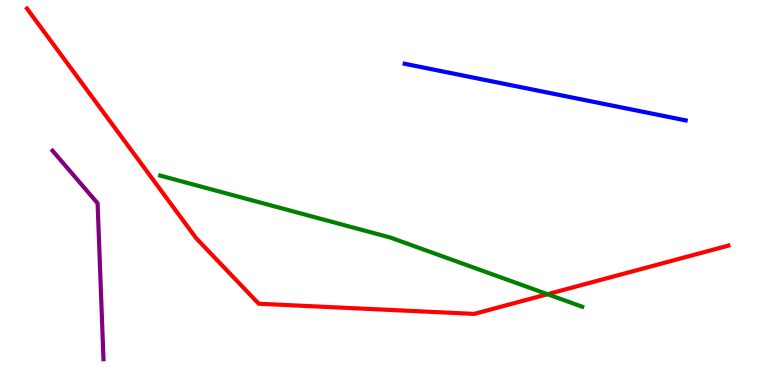[{'lines': ['blue', 'red'], 'intersections': []}, {'lines': ['green', 'red'], 'intersections': [{'x': 7.06, 'y': 2.36}]}, {'lines': ['purple', 'red'], 'intersections': []}, {'lines': ['blue', 'green'], 'intersections': []}, {'lines': ['blue', 'purple'], 'intersections': []}, {'lines': ['green', 'purple'], 'intersections': []}]